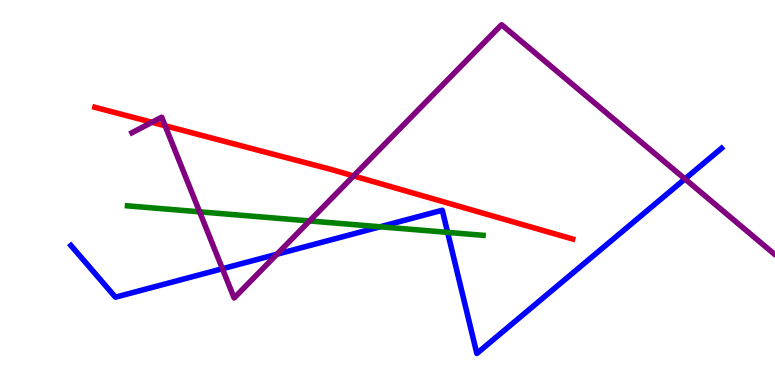[{'lines': ['blue', 'red'], 'intersections': []}, {'lines': ['green', 'red'], 'intersections': []}, {'lines': ['purple', 'red'], 'intersections': [{'x': 1.96, 'y': 6.82}, {'x': 2.13, 'y': 6.73}, {'x': 4.56, 'y': 5.43}]}, {'lines': ['blue', 'green'], 'intersections': [{'x': 4.9, 'y': 4.11}, {'x': 5.78, 'y': 3.96}]}, {'lines': ['blue', 'purple'], 'intersections': [{'x': 2.87, 'y': 3.02}, {'x': 3.57, 'y': 3.4}, {'x': 8.84, 'y': 5.35}]}, {'lines': ['green', 'purple'], 'intersections': [{'x': 2.58, 'y': 4.5}, {'x': 3.99, 'y': 4.26}]}]